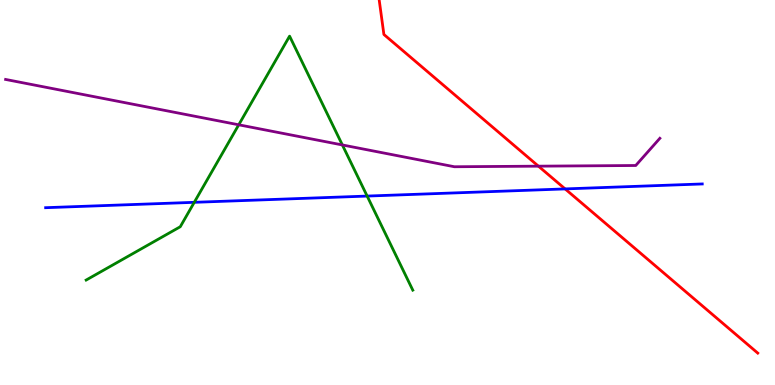[{'lines': ['blue', 'red'], 'intersections': [{'x': 7.29, 'y': 5.09}]}, {'lines': ['green', 'red'], 'intersections': []}, {'lines': ['purple', 'red'], 'intersections': [{'x': 6.95, 'y': 5.68}]}, {'lines': ['blue', 'green'], 'intersections': [{'x': 2.51, 'y': 4.74}, {'x': 4.74, 'y': 4.91}]}, {'lines': ['blue', 'purple'], 'intersections': []}, {'lines': ['green', 'purple'], 'intersections': [{'x': 3.08, 'y': 6.76}, {'x': 4.42, 'y': 6.23}]}]